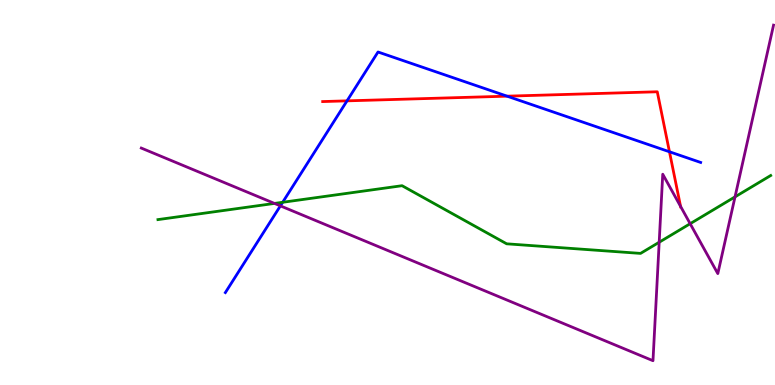[{'lines': ['blue', 'red'], 'intersections': [{'x': 4.48, 'y': 7.38}, {'x': 6.54, 'y': 7.5}, {'x': 8.64, 'y': 6.06}]}, {'lines': ['green', 'red'], 'intersections': []}, {'lines': ['purple', 'red'], 'intersections': [{'x': 8.78, 'y': 4.64}]}, {'lines': ['blue', 'green'], 'intersections': [{'x': 3.65, 'y': 4.75}]}, {'lines': ['blue', 'purple'], 'intersections': [{'x': 3.62, 'y': 4.65}]}, {'lines': ['green', 'purple'], 'intersections': [{'x': 3.54, 'y': 4.72}, {'x': 8.51, 'y': 3.71}, {'x': 8.91, 'y': 4.19}, {'x': 9.48, 'y': 4.89}]}]